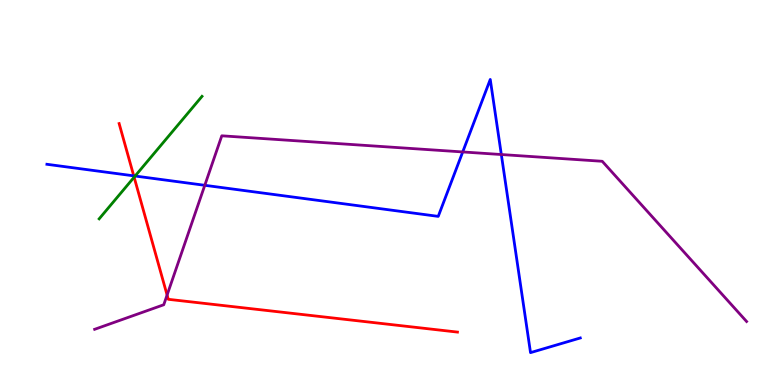[{'lines': ['blue', 'red'], 'intersections': [{'x': 1.73, 'y': 5.43}]}, {'lines': ['green', 'red'], 'intersections': [{'x': 1.73, 'y': 5.4}]}, {'lines': ['purple', 'red'], 'intersections': [{'x': 2.16, 'y': 2.34}]}, {'lines': ['blue', 'green'], 'intersections': [{'x': 1.74, 'y': 5.43}]}, {'lines': ['blue', 'purple'], 'intersections': [{'x': 2.64, 'y': 5.19}, {'x': 5.97, 'y': 6.05}, {'x': 6.47, 'y': 5.99}]}, {'lines': ['green', 'purple'], 'intersections': []}]